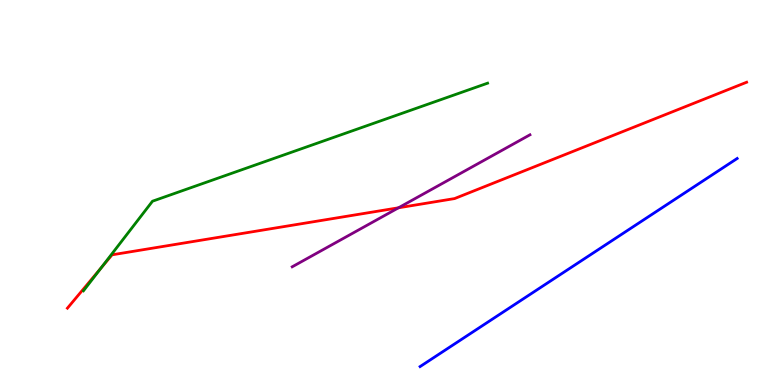[{'lines': ['blue', 'red'], 'intersections': []}, {'lines': ['green', 'red'], 'intersections': [{'x': 1.3, 'y': 3.04}]}, {'lines': ['purple', 'red'], 'intersections': [{'x': 5.14, 'y': 4.6}]}, {'lines': ['blue', 'green'], 'intersections': []}, {'lines': ['blue', 'purple'], 'intersections': []}, {'lines': ['green', 'purple'], 'intersections': []}]